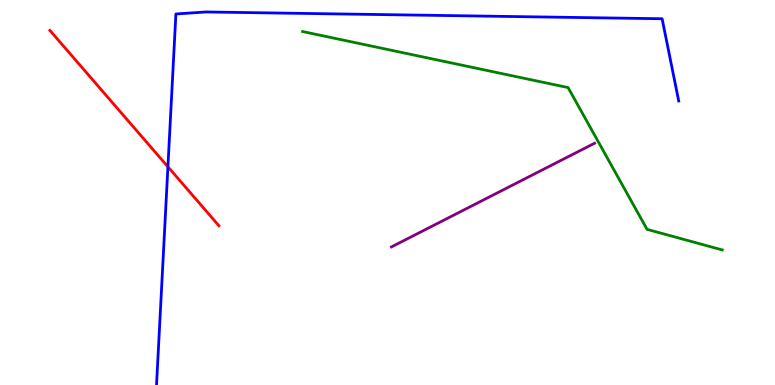[{'lines': ['blue', 'red'], 'intersections': [{'x': 2.17, 'y': 5.67}]}, {'lines': ['green', 'red'], 'intersections': []}, {'lines': ['purple', 'red'], 'intersections': []}, {'lines': ['blue', 'green'], 'intersections': []}, {'lines': ['blue', 'purple'], 'intersections': []}, {'lines': ['green', 'purple'], 'intersections': []}]